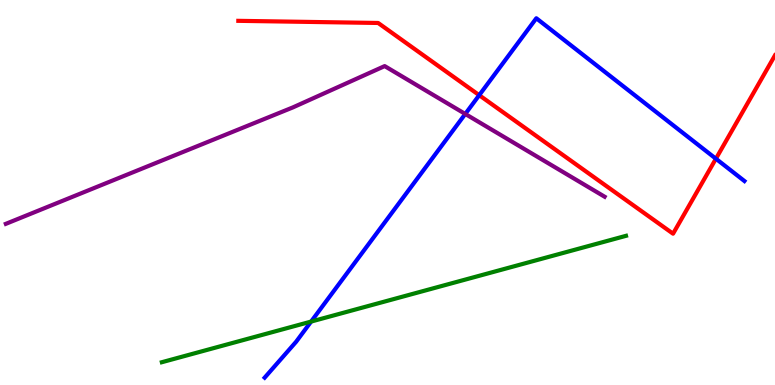[{'lines': ['blue', 'red'], 'intersections': [{'x': 6.18, 'y': 7.53}, {'x': 9.24, 'y': 5.88}]}, {'lines': ['green', 'red'], 'intersections': []}, {'lines': ['purple', 'red'], 'intersections': []}, {'lines': ['blue', 'green'], 'intersections': [{'x': 4.01, 'y': 1.65}]}, {'lines': ['blue', 'purple'], 'intersections': [{'x': 6.0, 'y': 7.04}]}, {'lines': ['green', 'purple'], 'intersections': []}]